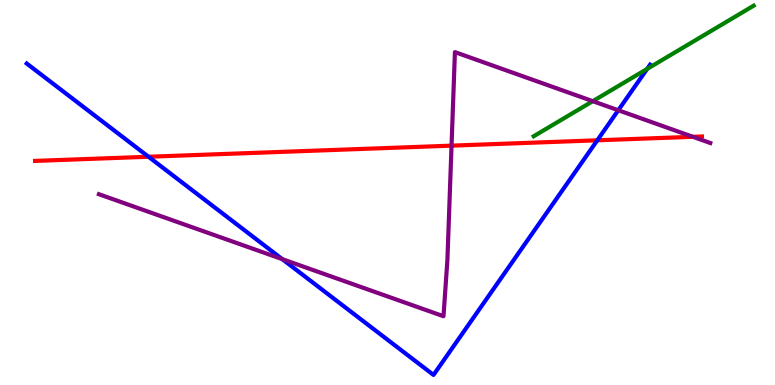[{'lines': ['blue', 'red'], 'intersections': [{'x': 1.92, 'y': 5.93}, {'x': 7.71, 'y': 6.36}]}, {'lines': ['green', 'red'], 'intersections': []}, {'lines': ['purple', 'red'], 'intersections': [{'x': 5.83, 'y': 6.22}, {'x': 8.94, 'y': 6.45}]}, {'lines': ['blue', 'green'], 'intersections': [{'x': 8.35, 'y': 8.21}]}, {'lines': ['blue', 'purple'], 'intersections': [{'x': 3.64, 'y': 3.27}, {'x': 7.98, 'y': 7.14}]}, {'lines': ['green', 'purple'], 'intersections': [{'x': 7.65, 'y': 7.37}]}]